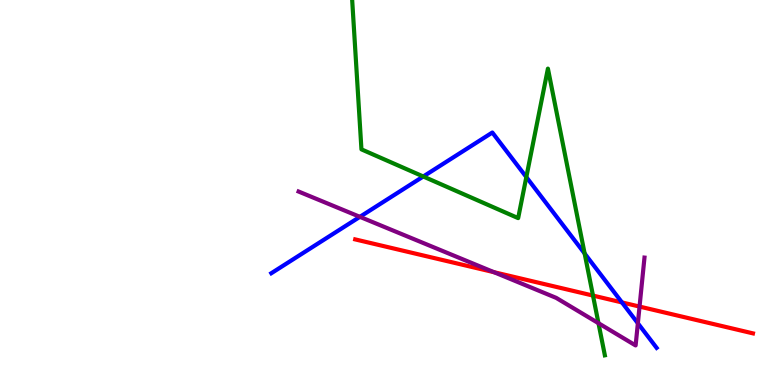[{'lines': ['blue', 'red'], 'intersections': [{'x': 8.03, 'y': 2.14}]}, {'lines': ['green', 'red'], 'intersections': [{'x': 7.65, 'y': 2.32}]}, {'lines': ['purple', 'red'], 'intersections': [{'x': 6.37, 'y': 2.93}, {'x': 8.25, 'y': 2.04}]}, {'lines': ['blue', 'green'], 'intersections': [{'x': 5.46, 'y': 5.42}, {'x': 6.79, 'y': 5.4}, {'x': 7.54, 'y': 3.42}]}, {'lines': ['blue', 'purple'], 'intersections': [{'x': 4.64, 'y': 4.37}, {'x': 8.23, 'y': 1.6}]}, {'lines': ['green', 'purple'], 'intersections': [{'x': 7.72, 'y': 1.61}]}]